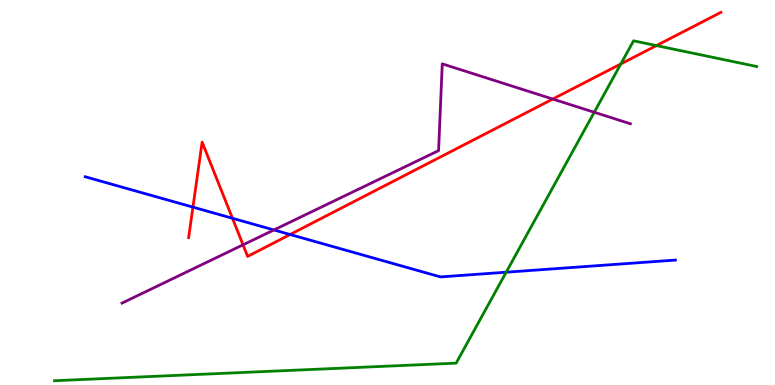[{'lines': ['blue', 'red'], 'intersections': [{'x': 2.49, 'y': 4.62}, {'x': 3.0, 'y': 4.33}, {'x': 3.74, 'y': 3.91}]}, {'lines': ['green', 'red'], 'intersections': [{'x': 8.01, 'y': 8.34}, {'x': 8.47, 'y': 8.82}]}, {'lines': ['purple', 'red'], 'intersections': [{'x': 3.14, 'y': 3.64}, {'x': 7.13, 'y': 7.43}]}, {'lines': ['blue', 'green'], 'intersections': [{'x': 6.53, 'y': 2.93}]}, {'lines': ['blue', 'purple'], 'intersections': [{'x': 3.53, 'y': 4.03}]}, {'lines': ['green', 'purple'], 'intersections': [{'x': 7.67, 'y': 7.08}]}]